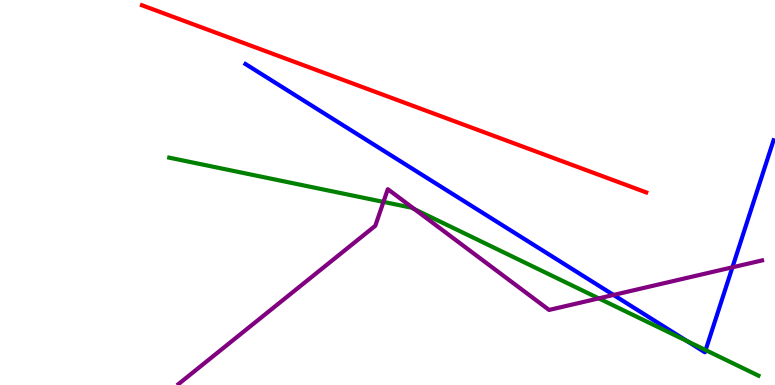[{'lines': ['blue', 'red'], 'intersections': []}, {'lines': ['green', 'red'], 'intersections': []}, {'lines': ['purple', 'red'], 'intersections': []}, {'lines': ['blue', 'green'], 'intersections': [{'x': 8.87, 'y': 1.14}, {'x': 9.1, 'y': 0.907}]}, {'lines': ['blue', 'purple'], 'intersections': [{'x': 7.92, 'y': 2.34}, {'x': 9.45, 'y': 3.06}]}, {'lines': ['green', 'purple'], 'intersections': [{'x': 4.95, 'y': 4.76}, {'x': 5.35, 'y': 4.56}, {'x': 7.73, 'y': 2.25}]}]